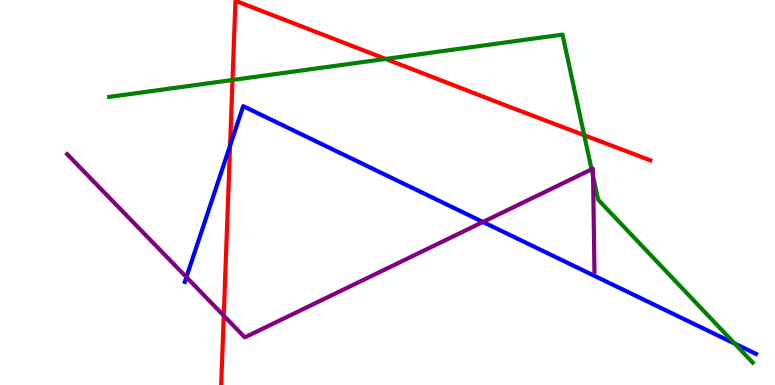[{'lines': ['blue', 'red'], 'intersections': [{'x': 2.97, 'y': 6.22}]}, {'lines': ['green', 'red'], 'intersections': [{'x': 3.0, 'y': 7.92}, {'x': 4.98, 'y': 8.47}, {'x': 7.54, 'y': 6.49}]}, {'lines': ['purple', 'red'], 'intersections': [{'x': 2.89, 'y': 1.8}]}, {'lines': ['blue', 'green'], 'intersections': [{'x': 9.48, 'y': 1.08}]}, {'lines': ['blue', 'purple'], 'intersections': [{'x': 2.41, 'y': 2.8}, {'x': 6.23, 'y': 4.23}]}, {'lines': ['green', 'purple'], 'intersections': [{'x': 7.63, 'y': 5.6}, {'x': 7.65, 'y': 5.42}]}]